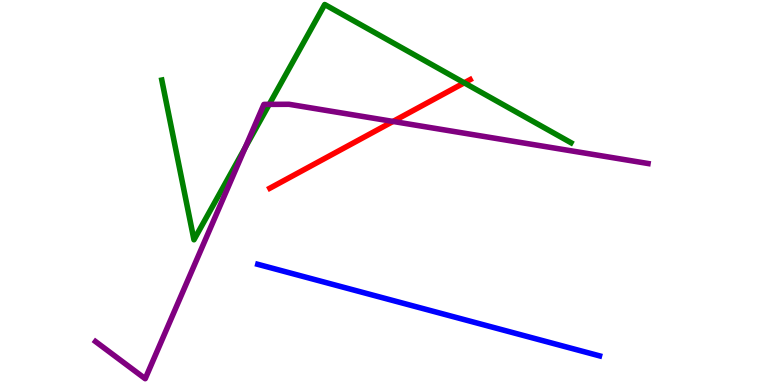[{'lines': ['blue', 'red'], 'intersections': []}, {'lines': ['green', 'red'], 'intersections': [{'x': 5.99, 'y': 7.85}]}, {'lines': ['purple', 'red'], 'intersections': [{'x': 5.07, 'y': 6.85}]}, {'lines': ['blue', 'green'], 'intersections': []}, {'lines': ['blue', 'purple'], 'intersections': []}, {'lines': ['green', 'purple'], 'intersections': [{'x': 3.16, 'y': 6.17}, {'x': 3.47, 'y': 7.29}]}]